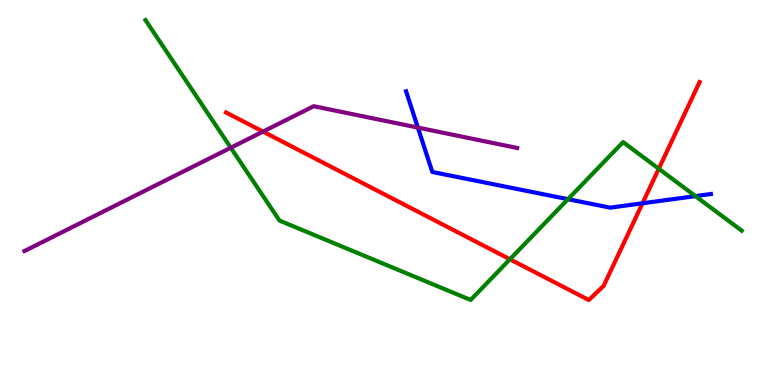[{'lines': ['blue', 'red'], 'intersections': [{'x': 8.29, 'y': 4.72}]}, {'lines': ['green', 'red'], 'intersections': [{'x': 6.58, 'y': 3.27}, {'x': 8.5, 'y': 5.62}]}, {'lines': ['purple', 'red'], 'intersections': [{'x': 3.39, 'y': 6.58}]}, {'lines': ['blue', 'green'], 'intersections': [{'x': 7.33, 'y': 4.83}, {'x': 8.97, 'y': 4.91}]}, {'lines': ['blue', 'purple'], 'intersections': [{'x': 5.39, 'y': 6.69}]}, {'lines': ['green', 'purple'], 'intersections': [{'x': 2.98, 'y': 6.16}]}]